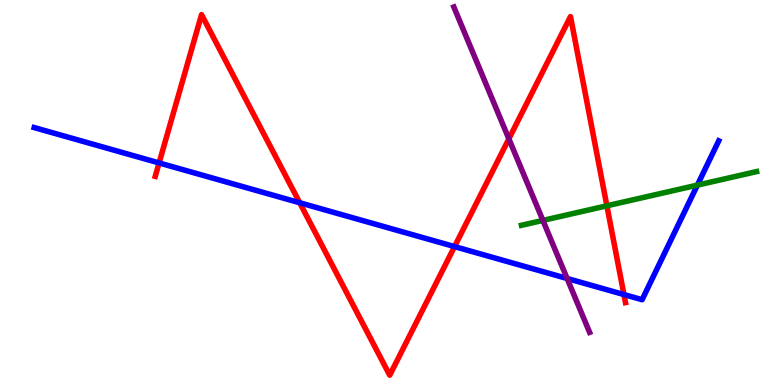[{'lines': ['blue', 'red'], 'intersections': [{'x': 2.05, 'y': 5.77}, {'x': 3.87, 'y': 4.73}, {'x': 5.87, 'y': 3.59}, {'x': 8.05, 'y': 2.35}]}, {'lines': ['green', 'red'], 'intersections': [{'x': 7.83, 'y': 4.65}]}, {'lines': ['purple', 'red'], 'intersections': [{'x': 6.57, 'y': 6.39}]}, {'lines': ['blue', 'green'], 'intersections': [{'x': 9.0, 'y': 5.19}]}, {'lines': ['blue', 'purple'], 'intersections': [{'x': 7.32, 'y': 2.77}]}, {'lines': ['green', 'purple'], 'intersections': [{'x': 7.01, 'y': 4.28}]}]